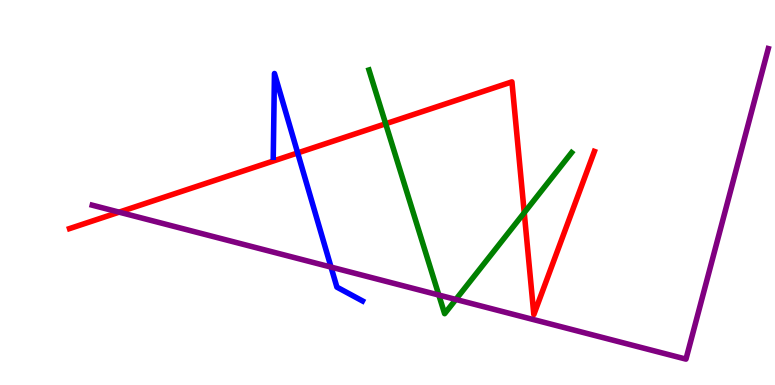[{'lines': ['blue', 'red'], 'intersections': [{'x': 3.84, 'y': 6.03}]}, {'lines': ['green', 'red'], 'intersections': [{'x': 4.98, 'y': 6.79}, {'x': 6.76, 'y': 4.48}]}, {'lines': ['purple', 'red'], 'intersections': [{'x': 1.54, 'y': 4.49}]}, {'lines': ['blue', 'green'], 'intersections': []}, {'lines': ['blue', 'purple'], 'intersections': [{'x': 4.27, 'y': 3.06}]}, {'lines': ['green', 'purple'], 'intersections': [{'x': 5.66, 'y': 2.34}, {'x': 5.88, 'y': 2.22}]}]